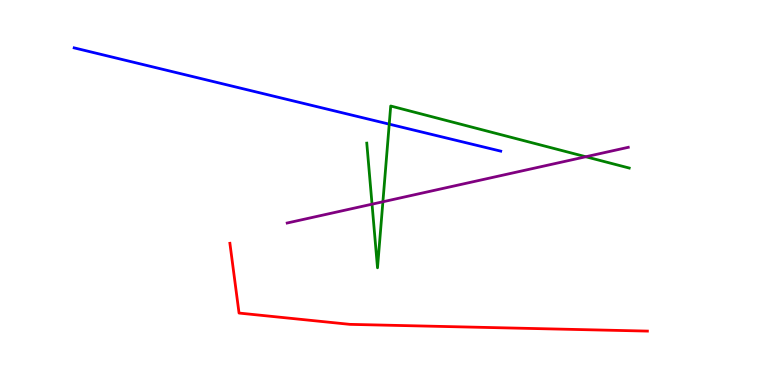[{'lines': ['blue', 'red'], 'intersections': []}, {'lines': ['green', 'red'], 'intersections': []}, {'lines': ['purple', 'red'], 'intersections': []}, {'lines': ['blue', 'green'], 'intersections': [{'x': 5.02, 'y': 6.78}]}, {'lines': ['blue', 'purple'], 'intersections': []}, {'lines': ['green', 'purple'], 'intersections': [{'x': 4.8, 'y': 4.7}, {'x': 4.94, 'y': 4.76}, {'x': 7.56, 'y': 5.93}]}]